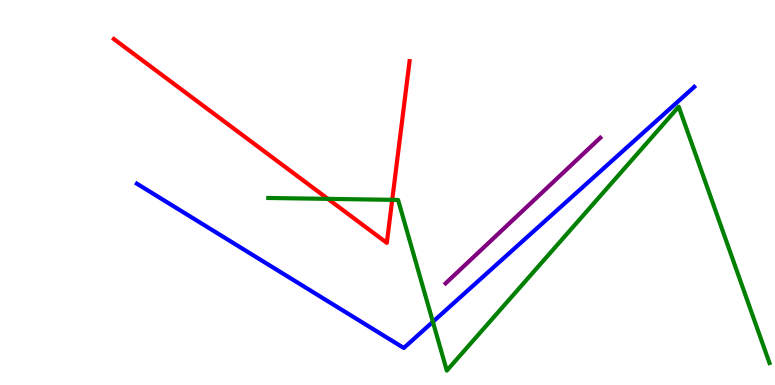[{'lines': ['blue', 'red'], 'intersections': []}, {'lines': ['green', 'red'], 'intersections': [{'x': 4.23, 'y': 4.83}, {'x': 5.06, 'y': 4.81}]}, {'lines': ['purple', 'red'], 'intersections': []}, {'lines': ['blue', 'green'], 'intersections': [{'x': 5.59, 'y': 1.64}]}, {'lines': ['blue', 'purple'], 'intersections': []}, {'lines': ['green', 'purple'], 'intersections': []}]